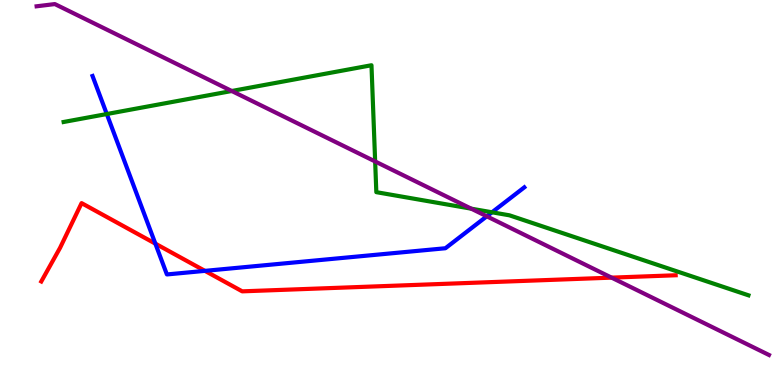[{'lines': ['blue', 'red'], 'intersections': [{'x': 2.0, 'y': 3.67}, {'x': 2.64, 'y': 2.96}]}, {'lines': ['green', 'red'], 'intersections': []}, {'lines': ['purple', 'red'], 'intersections': [{'x': 7.89, 'y': 2.79}]}, {'lines': ['blue', 'green'], 'intersections': [{'x': 1.38, 'y': 7.04}, {'x': 6.35, 'y': 4.49}]}, {'lines': ['blue', 'purple'], 'intersections': [{'x': 6.28, 'y': 4.38}]}, {'lines': ['green', 'purple'], 'intersections': [{'x': 2.99, 'y': 7.64}, {'x': 4.84, 'y': 5.81}, {'x': 6.08, 'y': 4.58}]}]